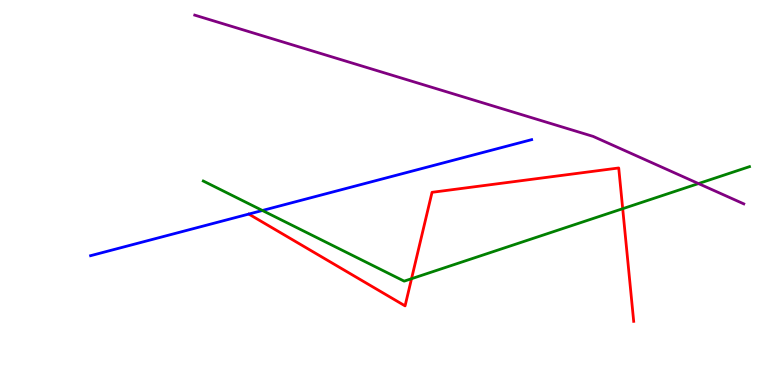[{'lines': ['blue', 'red'], 'intersections': []}, {'lines': ['green', 'red'], 'intersections': [{'x': 5.31, 'y': 2.76}, {'x': 8.03, 'y': 4.58}]}, {'lines': ['purple', 'red'], 'intersections': []}, {'lines': ['blue', 'green'], 'intersections': [{'x': 3.39, 'y': 4.53}]}, {'lines': ['blue', 'purple'], 'intersections': []}, {'lines': ['green', 'purple'], 'intersections': [{'x': 9.01, 'y': 5.23}]}]